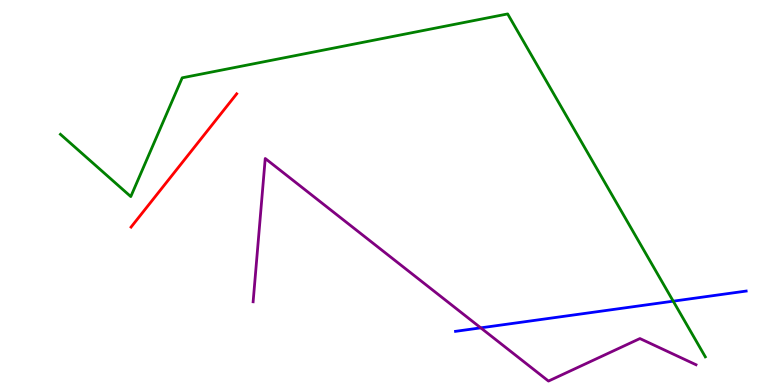[{'lines': ['blue', 'red'], 'intersections': []}, {'lines': ['green', 'red'], 'intersections': []}, {'lines': ['purple', 'red'], 'intersections': []}, {'lines': ['blue', 'green'], 'intersections': [{'x': 8.69, 'y': 2.18}]}, {'lines': ['blue', 'purple'], 'intersections': [{'x': 6.2, 'y': 1.48}]}, {'lines': ['green', 'purple'], 'intersections': []}]